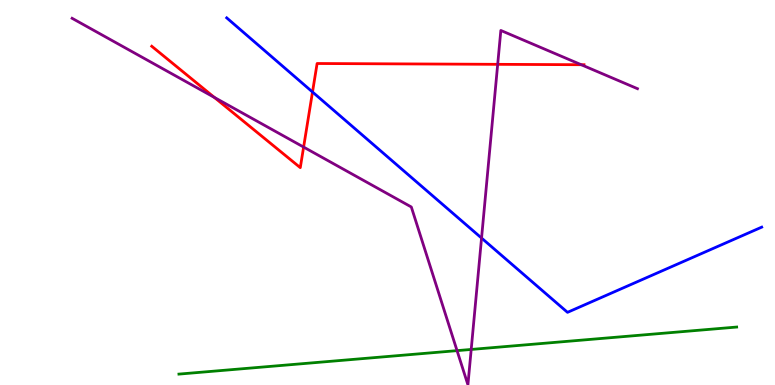[{'lines': ['blue', 'red'], 'intersections': [{'x': 4.03, 'y': 7.61}]}, {'lines': ['green', 'red'], 'intersections': []}, {'lines': ['purple', 'red'], 'intersections': [{'x': 2.77, 'y': 7.47}, {'x': 3.92, 'y': 6.18}, {'x': 6.42, 'y': 8.33}, {'x': 7.5, 'y': 8.32}]}, {'lines': ['blue', 'green'], 'intersections': []}, {'lines': ['blue', 'purple'], 'intersections': [{'x': 6.21, 'y': 3.82}]}, {'lines': ['green', 'purple'], 'intersections': [{'x': 5.9, 'y': 0.892}, {'x': 6.08, 'y': 0.923}]}]